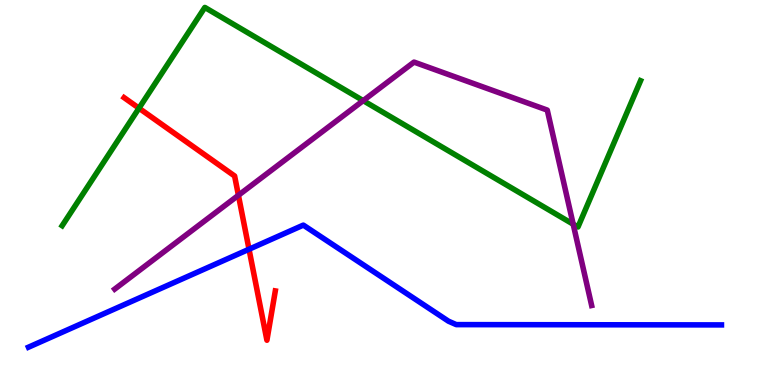[{'lines': ['blue', 'red'], 'intersections': [{'x': 3.21, 'y': 3.53}]}, {'lines': ['green', 'red'], 'intersections': [{'x': 1.79, 'y': 7.19}]}, {'lines': ['purple', 'red'], 'intersections': [{'x': 3.08, 'y': 4.93}]}, {'lines': ['blue', 'green'], 'intersections': []}, {'lines': ['blue', 'purple'], 'intersections': []}, {'lines': ['green', 'purple'], 'intersections': [{'x': 4.69, 'y': 7.39}, {'x': 7.4, 'y': 4.18}]}]